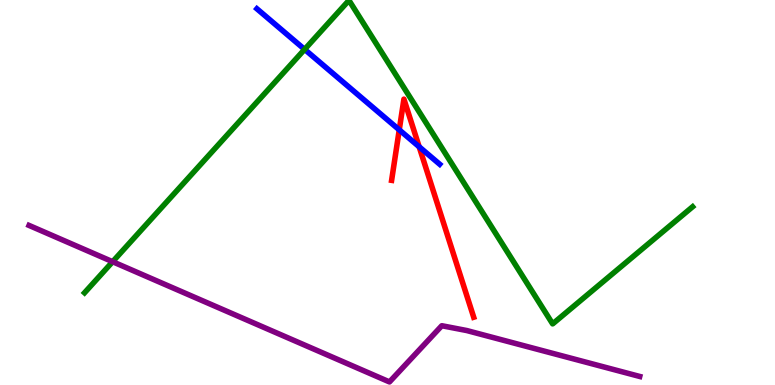[{'lines': ['blue', 'red'], 'intersections': [{'x': 5.15, 'y': 6.63}, {'x': 5.41, 'y': 6.19}]}, {'lines': ['green', 'red'], 'intersections': []}, {'lines': ['purple', 'red'], 'intersections': []}, {'lines': ['blue', 'green'], 'intersections': [{'x': 3.93, 'y': 8.72}]}, {'lines': ['blue', 'purple'], 'intersections': []}, {'lines': ['green', 'purple'], 'intersections': [{'x': 1.45, 'y': 3.2}]}]